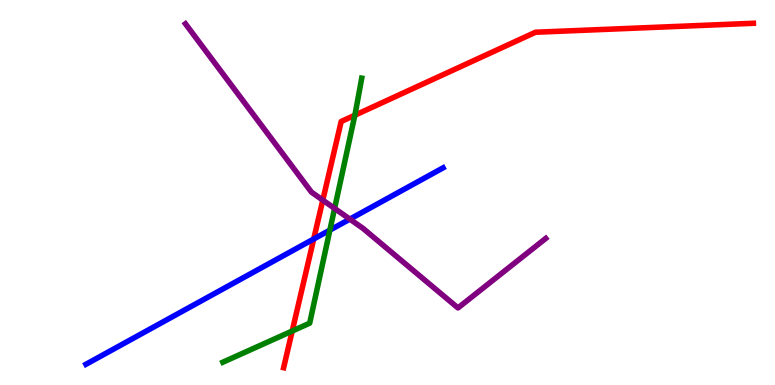[{'lines': ['blue', 'red'], 'intersections': [{'x': 4.05, 'y': 3.79}]}, {'lines': ['green', 'red'], 'intersections': [{'x': 3.77, 'y': 1.4}, {'x': 4.58, 'y': 7.01}]}, {'lines': ['purple', 'red'], 'intersections': [{'x': 4.17, 'y': 4.8}]}, {'lines': ['blue', 'green'], 'intersections': [{'x': 4.26, 'y': 4.02}]}, {'lines': ['blue', 'purple'], 'intersections': [{'x': 4.51, 'y': 4.31}]}, {'lines': ['green', 'purple'], 'intersections': [{'x': 4.32, 'y': 4.59}]}]